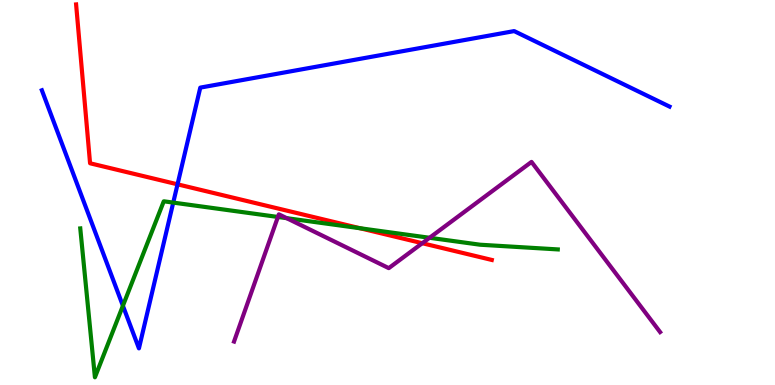[{'lines': ['blue', 'red'], 'intersections': [{'x': 2.29, 'y': 5.21}]}, {'lines': ['green', 'red'], 'intersections': [{'x': 4.65, 'y': 4.07}]}, {'lines': ['purple', 'red'], 'intersections': [{'x': 5.45, 'y': 3.68}]}, {'lines': ['blue', 'green'], 'intersections': [{'x': 1.59, 'y': 2.06}, {'x': 2.24, 'y': 4.74}]}, {'lines': ['blue', 'purple'], 'intersections': []}, {'lines': ['green', 'purple'], 'intersections': [{'x': 3.59, 'y': 4.36}, {'x': 3.7, 'y': 4.33}, {'x': 5.54, 'y': 3.82}]}]